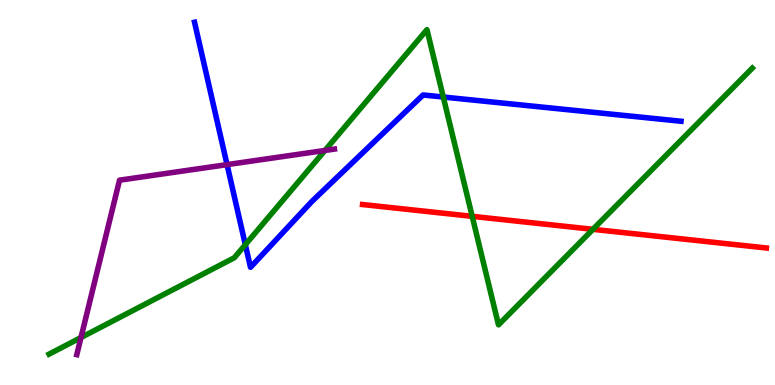[{'lines': ['blue', 'red'], 'intersections': []}, {'lines': ['green', 'red'], 'intersections': [{'x': 6.09, 'y': 4.38}, {'x': 7.65, 'y': 4.04}]}, {'lines': ['purple', 'red'], 'intersections': []}, {'lines': ['blue', 'green'], 'intersections': [{'x': 3.17, 'y': 3.64}, {'x': 5.72, 'y': 7.48}]}, {'lines': ['blue', 'purple'], 'intersections': [{'x': 2.93, 'y': 5.72}]}, {'lines': ['green', 'purple'], 'intersections': [{'x': 1.05, 'y': 1.23}, {'x': 4.19, 'y': 6.09}]}]